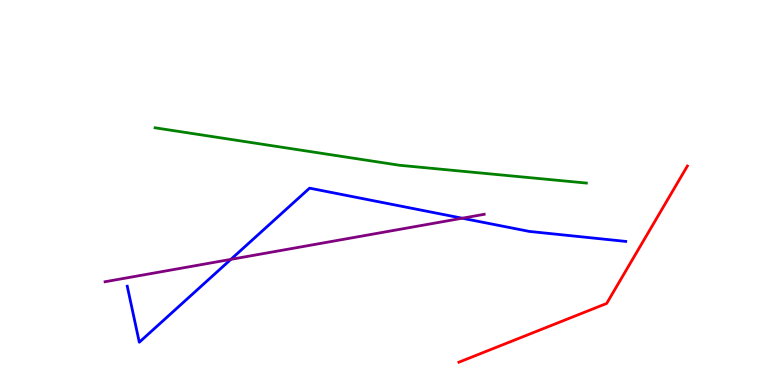[{'lines': ['blue', 'red'], 'intersections': []}, {'lines': ['green', 'red'], 'intersections': []}, {'lines': ['purple', 'red'], 'intersections': []}, {'lines': ['blue', 'green'], 'intersections': []}, {'lines': ['blue', 'purple'], 'intersections': [{'x': 2.98, 'y': 3.26}, {'x': 5.96, 'y': 4.33}]}, {'lines': ['green', 'purple'], 'intersections': []}]